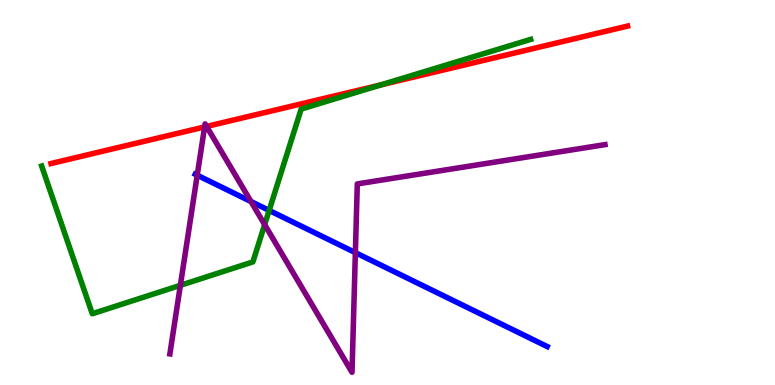[{'lines': ['blue', 'red'], 'intersections': []}, {'lines': ['green', 'red'], 'intersections': [{'x': 4.91, 'y': 7.79}]}, {'lines': ['purple', 'red'], 'intersections': [{'x': 2.64, 'y': 6.7}, {'x': 2.67, 'y': 6.72}]}, {'lines': ['blue', 'green'], 'intersections': [{'x': 3.47, 'y': 4.53}]}, {'lines': ['blue', 'purple'], 'intersections': [{'x': 2.54, 'y': 5.45}, {'x': 3.24, 'y': 4.77}, {'x': 4.59, 'y': 3.44}]}, {'lines': ['green', 'purple'], 'intersections': [{'x': 2.33, 'y': 2.59}, {'x': 3.42, 'y': 4.16}]}]